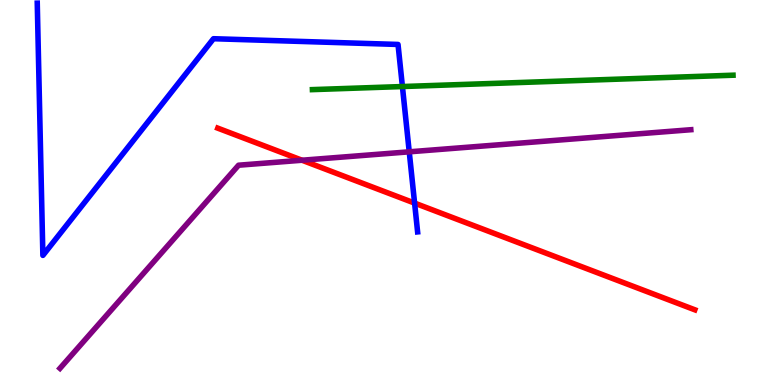[{'lines': ['blue', 'red'], 'intersections': [{'x': 5.35, 'y': 4.72}]}, {'lines': ['green', 'red'], 'intersections': []}, {'lines': ['purple', 'red'], 'intersections': [{'x': 3.9, 'y': 5.84}]}, {'lines': ['blue', 'green'], 'intersections': [{'x': 5.19, 'y': 7.75}]}, {'lines': ['blue', 'purple'], 'intersections': [{'x': 5.28, 'y': 6.06}]}, {'lines': ['green', 'purple'], 'intersections': []}]